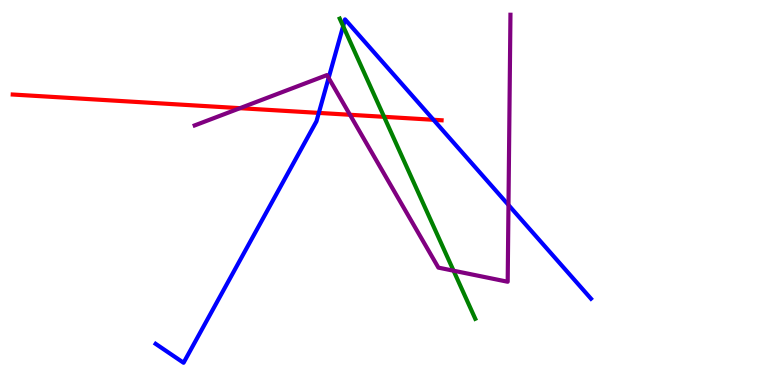[{'lines': ['blue', 'red'], 'intersections': [{'x': 4.11, 'y': 7.07}, {'x': 5.59, 'y': 6.89}]}, {'lines': ['green', 'red'], 'intersections': [{'x': 4.96, 'y': 6.97}]}, {'lines': ['purple', 'red'], 'intersections': [{'x': 3.1, 'y': 7.19}, {'x': 4.52, 'y': 7.02}]}, {'lines': ['blue', 'green'], 'intersections': [{'x': 4.43, 'y': 9.32}]}, {'lines': ['blue', 'purple'], 'intersections': [{'x': 4.24, 'y': 7.98}, {'x': 6.56, 'y': 4.68}]}, {'lines': ['green', 'purple'], 'intersections': [{'x': 5.85, 'y': 2.97}]}]